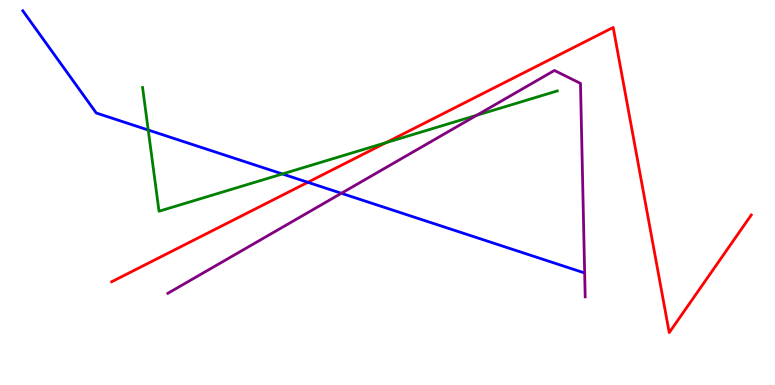[{'lines': ['blue', 'red'], 'intersections': [{'x': 3.97, 'y': 5.26}]}, {'lines': ['green', 'red'], 'intersections': [{'x': 4.98, 'y': 6.29}]}, {'lines': ['purple', 'red'], 'intersections': []}, {'lines': ['blue', 'green'], 'intersections': [{'x': 1.91, 'y': 6.62}, {'x': 3.64, 'y': 5.48}]}, {'lines': ['blue', 'purple'], 'intersections': [{'x': 4.4, 'y': 4.98}]}, {'lines': ['green', 'purple'], 'intersections': [{'x': 6.15, 'y': 7.01}]}]